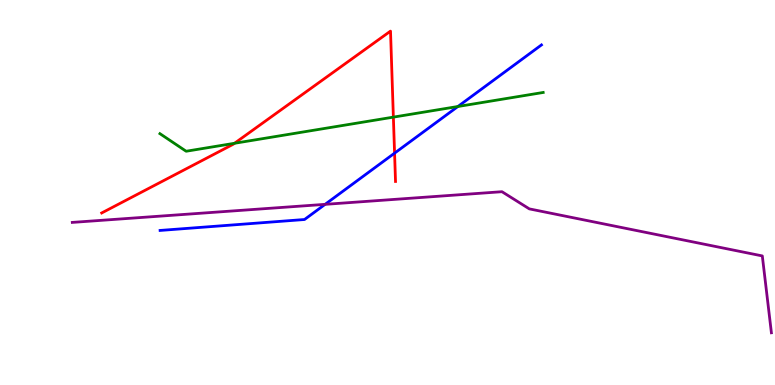[{'lines': ['blue', 'red'], 'intersections': [{'x': 5.09, 'y': 6.02}]}, {'lines': ['green', 'red'], 'intersections': [{'x': 3.03, 'y': 6.28}, {'x': 5.08, 'y': 6.96}]}, {'lines': ['purple', 'red'], 'intersections': []}, {'lines': ['blue', 'green'], 'intersections': [{'x': 5.91, 'y': 7.23}]}, {'lines': ['blue', 'purple'], 'intersections': [{'x': 4.19, 'y': 4.69}]}, {'lines': ['green', 'purple'], 'intersections': []}]